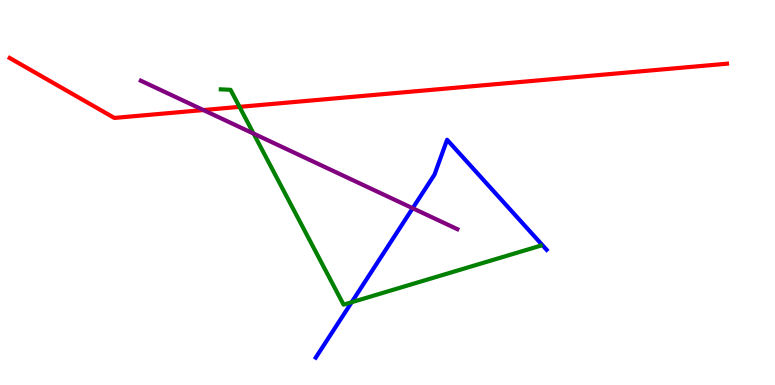[{'lines': ['blue', 'red'], 'intersections': []}, {'lines': ['green', 'red'], 'intersections': [{'x': 3.09, 'y': 7.22}]}, {'lines': ['purple', 'red'], 'intersections': [{'x': 2.62, 'y': 7.14}]}, {'lines': ['blue', 'green'], 'intersections': [{'x': 4.54, 'y': 2.15}]}, {'lines': ['blue', 'purple'], 'intersections': [{'x': 5.32, 'y': 4.59}]}, {'lines': ['green', 'purple'], 'intersections': [{'x': 3.27, 'y': 6.53}]}]